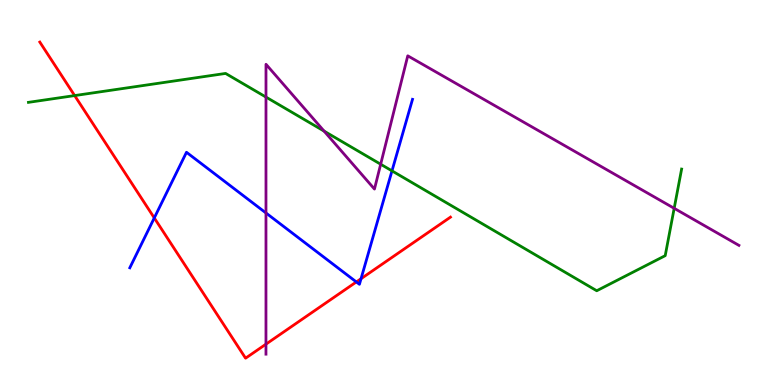[{'lines': ['blue', 'red'], 'intersections': [{'x': 1.99, 'y': 4.34}, {'x': 4.6, 'y': 2.68}, {'x': 4.66, 'y': 2.76}]}, {'lines': ['green', 'red'], 'intersections': [{'x': 0.963, 'y': 7.52}]}, {'lines': ['purple', 'red'], 'intersections': [{'x': 3.43, 'y': 1.06}]}, {'lines': ['blue', 'green'], 'intersections': [{'x': 5.06, 'y': 5.56}]}, {'lines': ['blue', 'purple'], 'intersections': [{'x': 3.43, 'y': 4.47}]}, {'lines': ['green', 'purple'], 'intersections': [{'x': 3.43, 'y': 7.48}, {'x': 4.18, 'y': 6.59}, {'x': 4.91, 'y': 5.73}, {'x': 8.7, 'y': 4.59}]}]